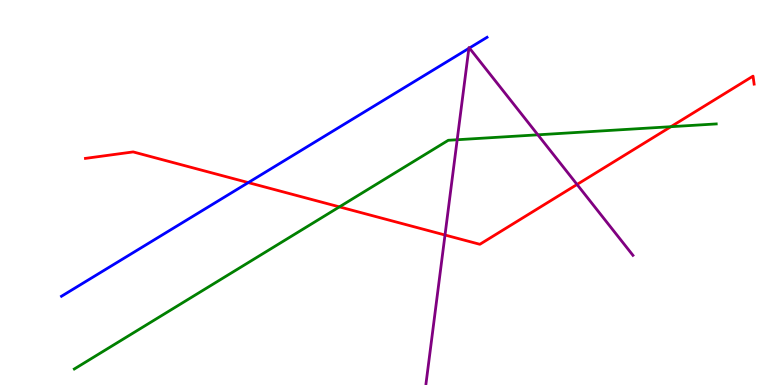[{'lines': ['blue', 'red'], 'intersections': [{'x': 3.2, 'y': 5.26}]}, {'lines': ['green', 'red'], 'intersections': [{'x': 4.38, 'y': 4.63}, {'x': 8.66, 'y': 6.71}]}, {'lines': ['purple', 'red'], 'intersections': [{'x': 5.74, 'y': 3.9}, {'x': 7.45, 'y': 5.21}]}, {'lines': ['blue', 'green'], 'intersections': []}, {'lines': ['blue', 'purple'], 'intersections': [{'x': 6.05, 'y': 8.74}, {'x': 6.06, 'y': 8.75}]}, {'lines': ['green', 'purple'], 'intersections': [{'x': 5.9, 'y': 6.37}, {'x': 6.94, 'y': 6.5}]}]